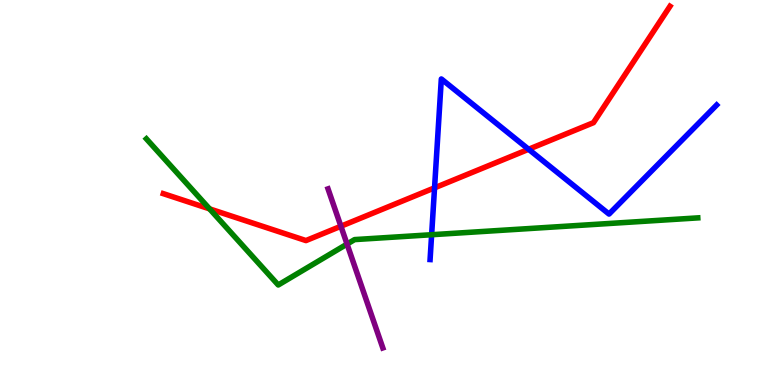[{'lines': ['blue', 'red'], 'intersections': [{'x': 5.61, 'y': 5.12}, {'x': 6.82, 'y': 6.12}]}, {'lines': ['green', 'red'], 'intersections': [{'x': 2.7, 'y': 4.57}]}, {'lines': ['purple', 'red'], 'intersections': [{'x': 4.4, 'y': 4.12}]}, {'lines': ['blue', 'green'], 'intersections': [{'x': 5.57, 'y': 3.9}]}, {'lines': ['blue', 'purple'], 'intersections': []}, {'lines': ['green', 'purple'], 'intersections': [{'x': 4.48, 'y': 3.66}]}]